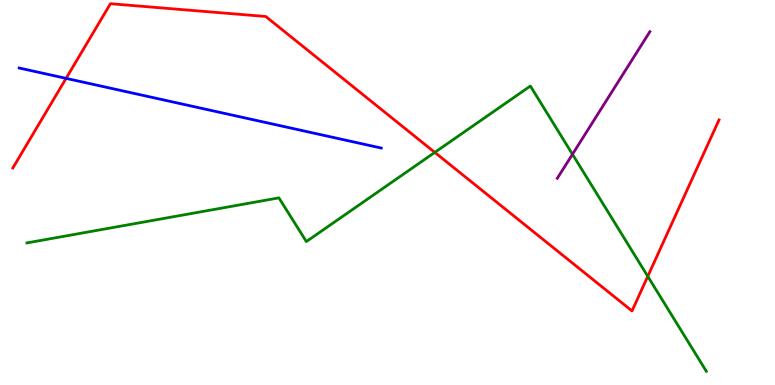[{'lines': ['blue', 'red'], 'intersections': [{'x': 0.853, 'y': 7.96}]}, {'lines': ['green', 'red'], 'intersections': [{'x': 5.61, 'y': 6.04}, {'x': 8.36, 'y': 2.82}]}, {'lines': ['purple', 'red'], 'intersections': []}, {'lines': ['blue', 'green'], 'intersections': []}, {'lines': ['blue', 'purple'], 'intersections': []}, {'lines': ['green', 'purple'], 'intersections': [{'x': 7.39, 'y': 5.99}]}]